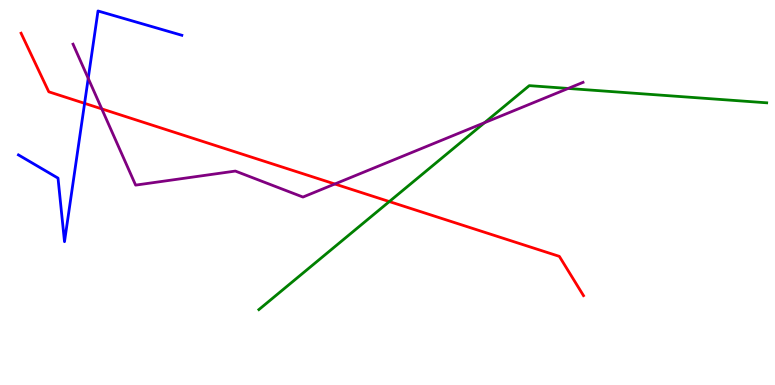[{'lines': ['blue', 'red'], 'intersections': [{'x': 1.09, 'y': 7.32}]}, {'lines': ['green', 'red'], 'intersections': [{'x': 5.02, 'y': 4.76}]}, {'lines': ['purple', 'red'], 'intersections': [{'x': 1.31, 'y': 7.17}, {'x': 4.32, 'y': 5.22}]}, {'lines': ['blue', 'green'], 'intersections': []}, {'lines': ['blue', 'purple'], 'intersections': [{'x': 1.14, 'y': 7.96}]}, {'lines': ['green', 'purple'], 'intersections': [{'x': 6.25, 'y': 6.81}, {'x': 7.33, 'y': 7.7}]}]